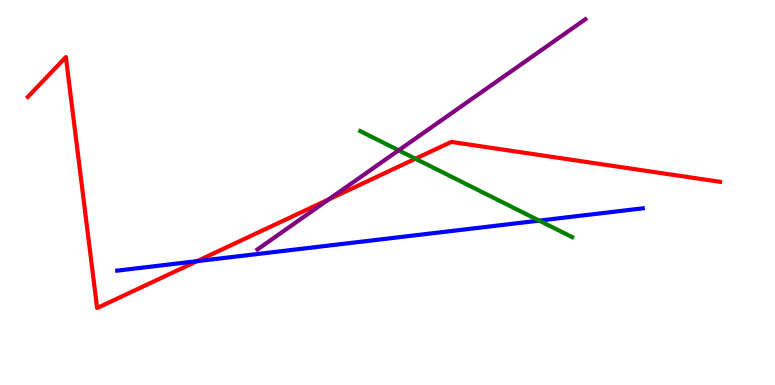[{'lines': ['blue', 'red'], 'intersections': [{'x': 2.54, 'y': 3.22}]}, {'lines': ['green', 'red'], 'intersections': [{'x': 5.36, 'y': 5.88}]}, {'lines': ['purple', 'red'], 'intersections': [{'x': 4.24, 'y': 4.82}]}, {'lines': ['blue', 'green'], 'intersections': [{'x': 6.96, 'y': 4.27}]}, {'lines': ['blue', 'purple'], 'intersections': []}, {'lines': ['green', 'purple'], 'intersections': [{'x': 5.14, 'y': 6.1}]}]